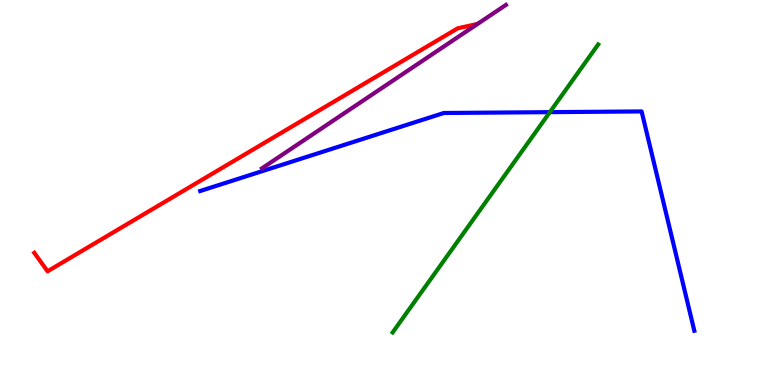[{'lines': ['blue', 'red'], 'intersections': []}, {'lines': ['green', 'red'], 'intersections': []}, {'lines': ['purple', 'red'], 'intersections': []}, {'lines': ['blue', 'green'], 'intersections': [{'x': 7.1, 'y': 7.09}]}, {'lines': ['blue', 'purple'], 'intersections': []}, {'lines': ['green', 'purple'], 'intersections': []}]